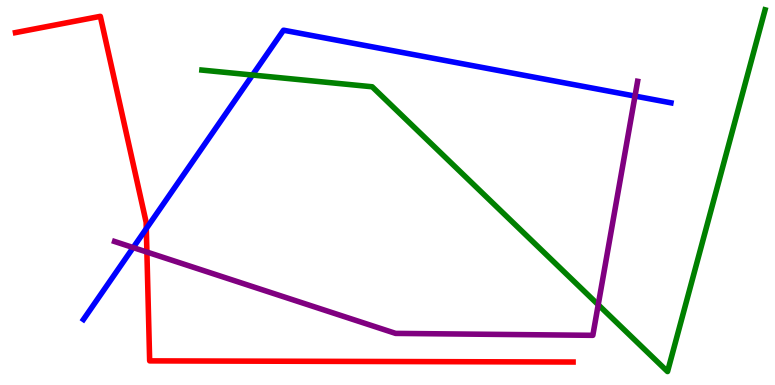[{'lines': ['blue', 'red'], 'intersections': [{'x': 1.89, 'y': 4.06}]}, {'lines': ['green', 'red'], 'intersections': []}, {'lines': ['purple', 'red'], 'intersections': [{'x': 1.9, 'y': 3.45}]}, {'lines': ['blue', 'green'], 'intersections': [{'x': 3.26, 'y': 8.05}]}, {'lines': ['blue', 'purple'], 'intersections': [{'x': 1.72, 'y': 3.57}, {'x': 8.19, 'y': 7.5}]}, {'lines': ['green', 'purple'], 'intersections': [{'x': 7.72, 'y': 2.09}]}]